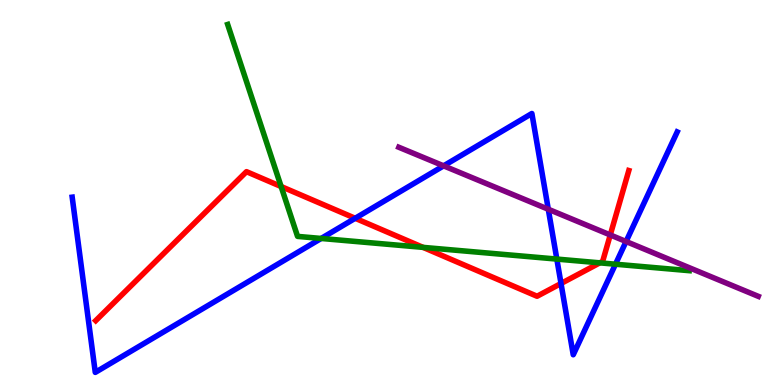[{'lines': ['blue', 'red'], 'intersections': [{'x': 4.58, 'y': 4.33}, {'x': 7.24, 'y': 2.64}]}, {'lines': ['green', 'red'], 'intersections': [{'x': 3.63, 'y': 5.16}, {'x': 5.46, 'y': 3.57}, {'x': 7.74, 'y': 3.17}]}, {'lines': ['purple', 'red'], 'intersections': [{'x': 7.87, 'y': 3.9}]}, {'lines': ['blue', 'green'], 'intersections': [{'x': 4.14, 'y': 3.81}, {'x': 7.18, 'y': 3.27}, {'x': 7.94, 'y': 3.14}]}, {'lines': ['blue', 'purple'], 'intersections': [{'x': 5.72, 'y': 5.69}, {'x': 7.07, 'y': 4.56}, {'x': 8.08, 'y': 3.73}]}, {'lines': ['green', 'purple'], 'intersections': []}]